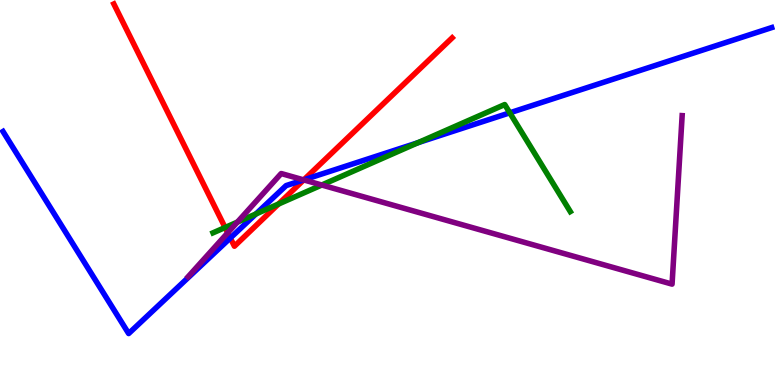[{'lines': ['blue', 'red'], 'intersections': [{'x': 2.97, 'y': 3.82}, {'x': 3.92, 'y': 5.33}]}, {'lines': ['green', 'red'], 'intersections': [{'x': 2.9, 'y': 4.09}, {'x': 3.59, 'y': 4.7}]}, {'lines': ['purple', 'red'], 'intersections': [{'x': 2.94, 'y': 3.95}, {'x': 3.92, 'y': 5.33}]}, {'lines': ['blue', 'green'], 'intersections': [{'x': 3.3, 'y': 4.44}, {'x': 5.39, 'y': 6.29}, {'x': 6.58, 'y': 7.07}]}, {'lines': ['blue', 'purple'], 'intersections': [{'x': 3.92, 'y': 5.33}]}, {'lines': ['green', 'purple'], 'intersections': [{'x': 3.06, 'y': 4.23}, {'x': 4.15, 'y': 5.19}]}]